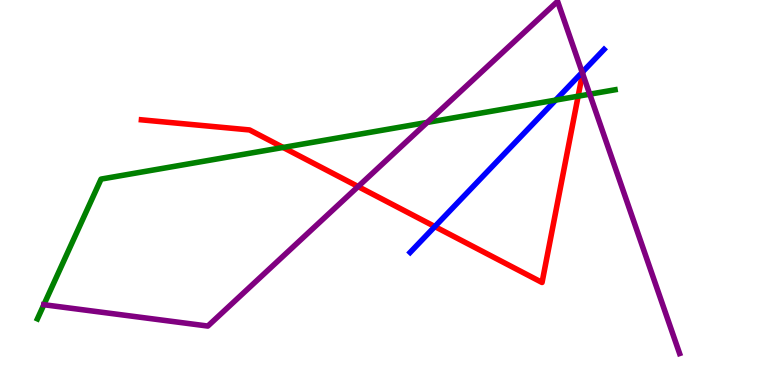[{'lines': ['blue', 'red'], 'intersections': [{'x': 5.61, 'y': 4.12}]}, {'lines': ['green', 'red'], 'intersections': [{'x': 3.65, 'y': 6.17}, {'x': 7.46, 'y': 7.5}]}, {'lines': ['purple', 'red'], 'intersections': [{'x': 4.62, 'y': 5.15}, {'x': 7.52, 'y': 8.09}]}, {'lines': ['blue', 'green'], 'intersections': [{'x': 7.17, 'y': 7.4}]}, {'lines': ['blue', 'purple'], 'intersections': [{'x': 7.51, 'y': 8.12}]}, {'lines': ['green', 'purple'], 'intersections': [{'x': 0.566, 'y': 2.09}, {'x': 5.51, 'y': 6.82}, {'x': 7.61, 'y': 7.55}]}]